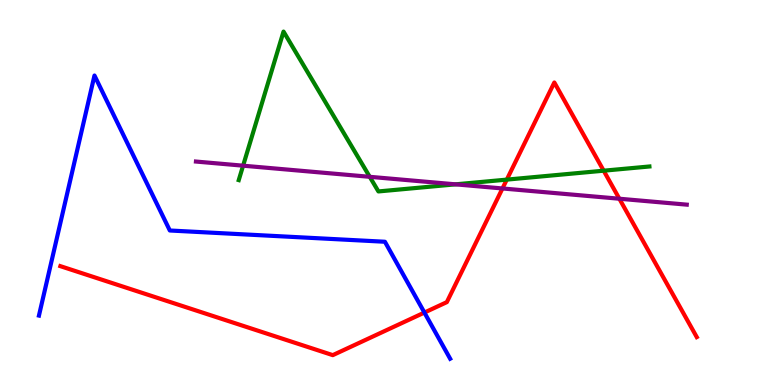[{'lines': ['blue', 'red'], 'intersections': [{'x': 5.48, 'y': 1.88}]}, {'lines': ['green', 'red'], 'intersections': [{'x': 6.54, 'y': 5.33}, {'x': 7.79, 'y': 5.57}]}, {'lines': ['purple', 'red'], 'intersections': [{'x': 6.48, 'y': 5.1}, {'x': 7.99, 'y': 4.84}]}, {'lines': ['blue', 'green'], 'intersections': []}, {'lines': ['blue', 'purple'], 'intersections': []}, {'lines': ['green', 'purple'], 'intersections': [{'x': 3.14, 'y': 5.7}, {'x': 4.77, 'y': 5.41}, {'x': 5.88, 'y': 5.21}]}]